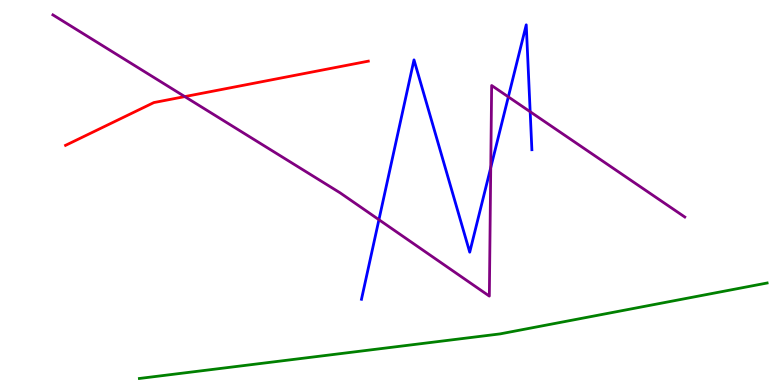[{'lines': ['blue', 'red'], 'intersections': []}, {'lines': ['green', 'red'], 'intersections': []}, {'lines': ['purple', 'red'], 'intersections': [{'x': 2.38, 'y': 7.49}]}, {'lines': ['blue', 'green'], 'intersections': []}, {'lines': ['blue', 'purple'], 'intersections': [{'x': 4.89, 'y': 4.29}, {'x': 6.33, 'y': 5.65}, {'x': 6.56, 'y': 7.48}, {'x': 6.84, 'y': 7.1}]}, {'lines': ['green', 'purple'], 'intersections': []}]